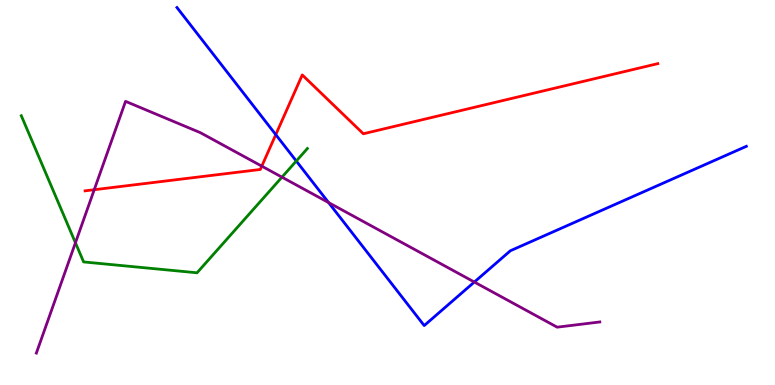[{'lines': ['blue', 'red'], 'intersections': [{'x': 3.56, 'y': 6.5}]}, {'lines': ['green', 'red'], 'intersections': []}, {'lines': ['purple', 'red'], 'intersections': [{'x': 1.22, 'y': 5.07}, {'x': 3.38, 'y': 5.68}]}, {'lines': ['blue', 'green'], 'intersections': [{'x': 3.82, 'y': 5.82}]}, {'lines': ['blue', 'purple'], 'intersections': [{'x': 4.24, 'y': 4.74}, {'x': 6.12, 'y': 2.67}]}, {'lines': ['green', 'purple'], 'intersections': [{'x': 0.974, 'y': 3.69}, {'x': 3.64, 'y': 5.4}]}]